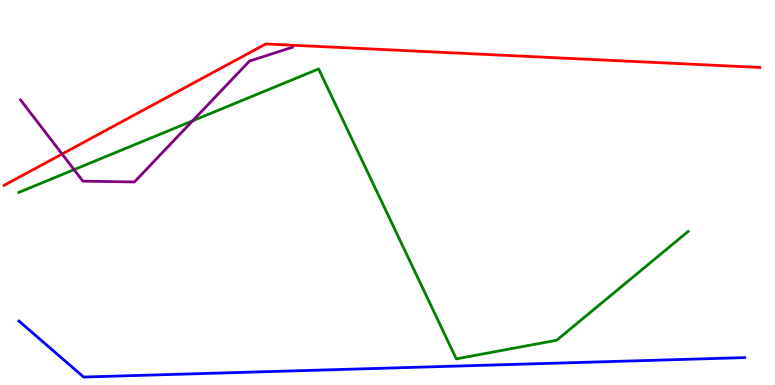[{'lines': ['blue', 'red'], 'intersections': []}, {'lines': ['green', 'red'], 'intersections': []}, {'lines': ['purple', 'red'], 'intersections': [{'x': 0.801, 'y': 6.0}]}, {'lines': ['blue', 'green'], 'intersections': []}, {'lines': ['blue', 'purple'], 'intersections': []}, {'lines': ['green', 'purple'], 'intersections': [{'x': 0.956, 'y': 5.59}, {'x': 2.49, 'y': 6.86}]}]